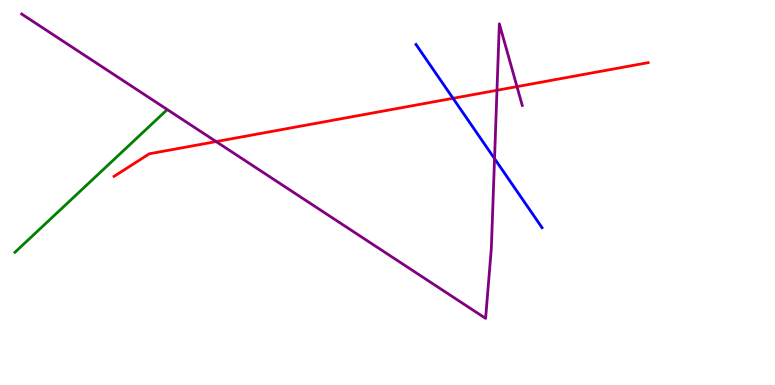[{'lines': ['blue', 'red'], 'intersections': [{'x': 5.85, 'y': 7.45}]}, {'lines': ['green', 'red'], 'intersections': []}, {'lines': ['purple', 'red'], 'intersections': [{'x': 2.79, 'y': 6.32}, {'x': 6.41, 'y': 7.66}, {'x': 6.67, 'y': 7.75}]}, {'lines': ['blue', 'green'], 'intersections': []}, {'lines': ['blue', 'purple'], 'intersections': [{'x': 6.38, 'y': 5.88}]}, {'lines': ['green', 'purple'], 'intersections': []}]